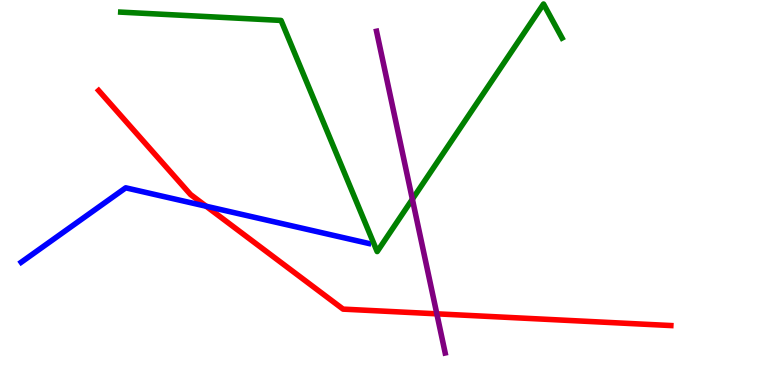[{'lines': ['blue', 'red'], 'intersections': [{'x': 2.66, 'y': 4.64}]}, {'lines': ['green', 'red'], 'intersections': []}, {'lines': ['purple', 'red'], 'intersections': [{'x': 5.64, 'y': 1.85}]}, {'lines': ['blue', 'green'], 'intersections': []}, {'lines': ['blue', 'purple'], 'intersections': []}, {'lines': ['green', 'purple'], 'intersections': [{'x': 5.32, 'y': 4.83}]}]